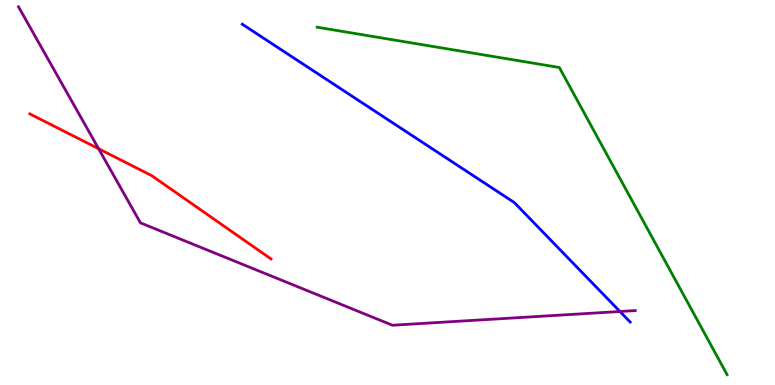[{'lines': ['blue', 'red'], 'intersections': []}, {'lines': ['green', 'red'], 'intersections': []}, {'lines': ['purple', 'red'], 'intersections': [{'x': 1.27, 'y': 6.14}]}, {'lines': ['blue', 'green'], 'intersections': []}, {'lines': ['blue', 'purple'], 'intersections': [{'x': 8.0, 'y': 1.91}]}, {'lines': ['green', 'purple'], 'intersections': []}]